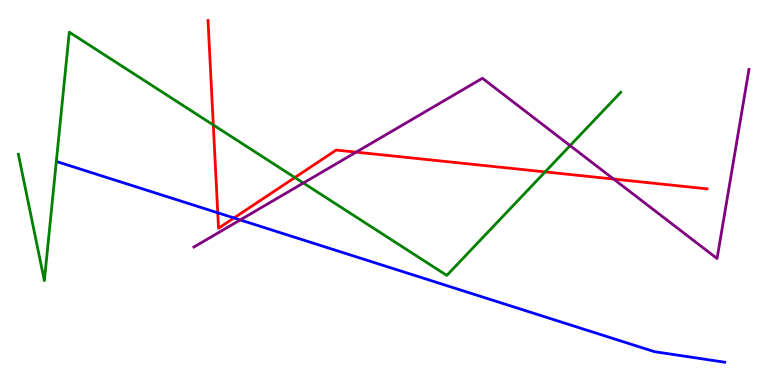[{'lines': ['blue', 'red'], 'intersections': [{'x': 2.81, 'y': 4.47}, {'x': 3.02, 'y': 4.34}]}, {'lines': ['green', 'red'], 'intersections': [{'x': 2.75, 'y': 6.75}, {'x': 3.8, 'y': 5.39}, {'x': 7.03, 'y': 5.54}]}, {'lines': ['purple', 'red'], 'intersections': [{'x': 4.6, 'y': 6.05}, {'x': 7.92, 'y': 5.35}]}, {'lines': ['blue', 'green'], 'intersections': []}, {'lines': ['blue', 'purple'], 'intersections': [{'x': 3.1, 'y': 4.29}]}, {'lines': ['green', 'purple'], 'intersections': [{'x': 3.91, 'y': 5.25}, {'x': 7.36, 'y': 6.22}]}]